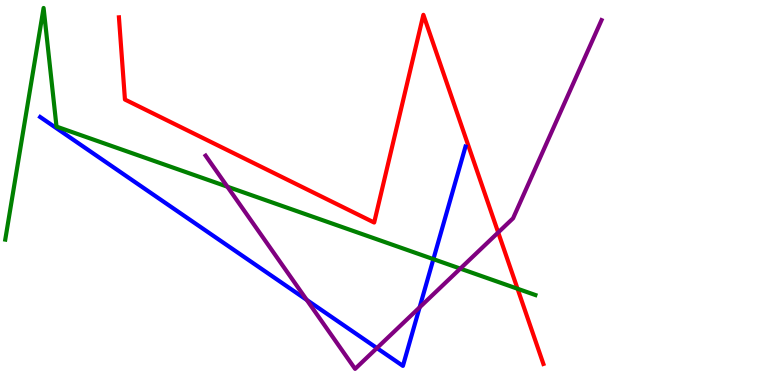[{'lines': ['blue', 'red'], 'intersections': []}, {'lines': ['green', 'red'], 'intersections': [{'x': 6.68, 'y': 2.5}]}, {'lines': ['purple', 'red'], 'intersections': [{'x': 6.43, 'y': 3.96}]}, {'lines': ['blue', 'green'], 'intersections': [{'x': 5.59, 'y': 3.27}]}, {'lines': ['blue', 'purple'], 'intersections': [{'x': 3.96, 'y': 2.21}, {'x': 4.86, 'y': 0.959}, {'x': 5.41, 'y': 2.02}]}, {'lines': ['green', 'purple'], 'intersections': [{'x': 2.93, 'y': 5.15}, {'x': 5.94, 'y': 3.02}]}]